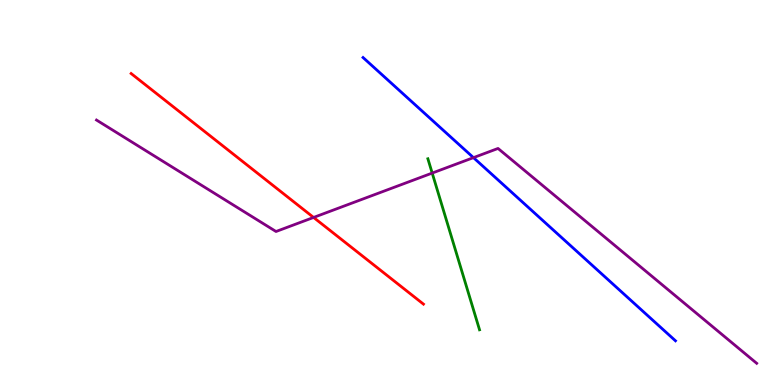[{'lines': ['blue', 'red'], 'intersections': []}, {'lines': ['green', 'red'], 'intersections': []}, {'lines': ['purple', 'red'], 'intersections': [{'x': 4.05, 'y': 4.35}]}, {'lines': ['blue', 'green'], 'intersections': []}, {'lines': ['blue', 'purple'], 'intersections': [{'x': 6.11, 'y': 5.91}]}, {'lines': ['green', 'purple'], 'intersections': [{'x': 5.58, 'y': 5.5}]}]